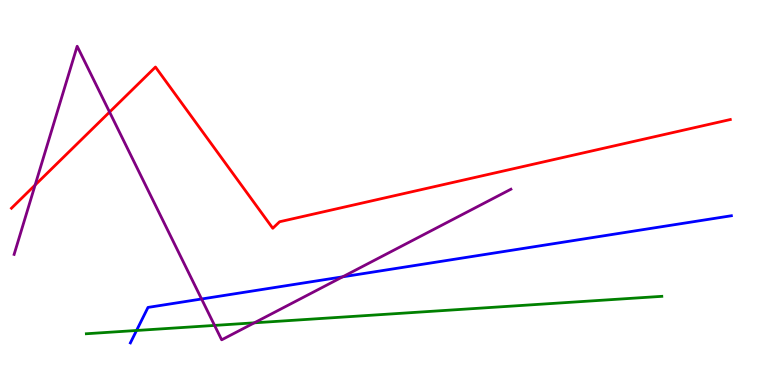[{'lines': ['blue', 'red'], 'intersections': []}, {'lines': ['green', 'red'], 'intersections': []}, {'lines': ['purple', 'red'], 'intersections': [{'x': 0.453, 'y': 5.19}, {'x': 1.41, 'y': 7.09}]}, {'lines': ['blue', 'green'], 'intersections': [{'x': 1.76, 'y': 1.42}]}, {'lines': ['blue', 'purple'], 'intersections': [{'x': 2.6, 'y': 2.23}, {'x': 4.42, 'y': 2.81}]}, {'lines': ['green', 'purple'], 'intersections': [{'x': 2.77, 'y': 1.55}, {'x': 3.28, 'y': 1.61}]}]